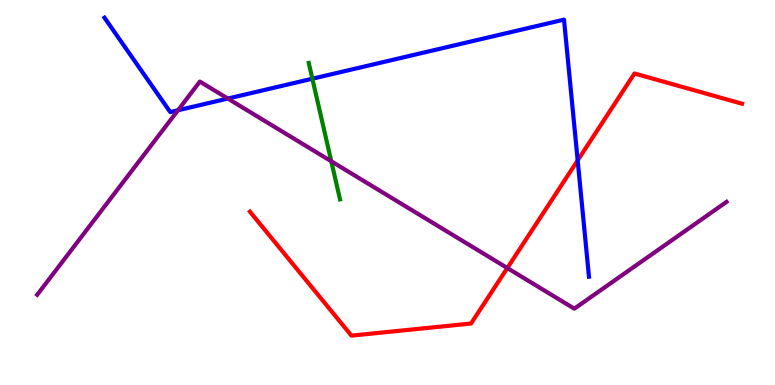[{'lines': ['blue', 'red'], 'intersections': [{'x': 7.45, 'y': 5.83}]}, {'lines': ['green', 'red'], 'intersections': []}, {'lines': ['purple', 'red'], 'intersections': [{'x': 6.55, 'y': 3.04}]}, {'lines': ['blue', 'green'], 'intersections': [{'x': 4.03, 'y': 7.96}]}, {'lines': ['blue', 'purple'], 'intersections': [{'x': 2.3, 'y': 7.14}, {'x': 2.94, 'y': 7.44}]}, {'lines': ['green', 'purple'], 'intersections': [{'x': 4.27, 'y': 5.81}]}]